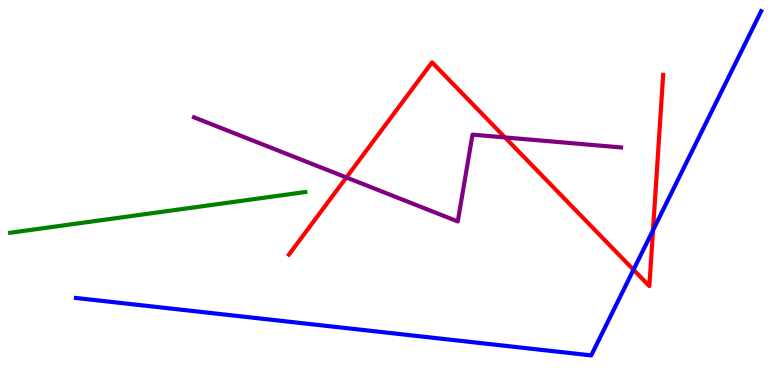[{'lines': ['blue', 'red'], 'intersections': [{'x': 8.17, 'y': 2.99}, {'x': 8.43, 'y': 4.02}]}, {'lines': ['green', 'red'], 'intersections': []}, {'lines': ['purple', 'red'], 'intersections': [{'x': 4.47, 'y': 5.39}, {'x': 6.52, 'y': 6.43}]}, {'lines': ['blue', 'green'], 'intersections': []}, {'lines': ['blue', 'purple'], 'intersections': []}, {'lines': ['green', 'purple'], 'intersections': []}]